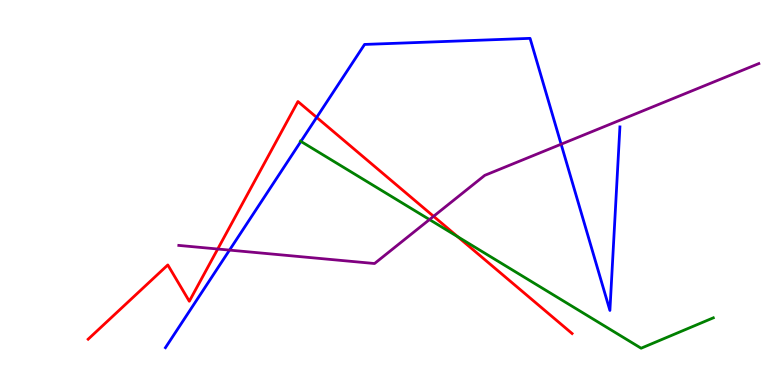[{'lines': ['blue', 'red'], 'intersections': [{'x': 4.09, 'y': 6.95}]}, {'lines': ['green', 'red'], 'intersections': [{'x': 5.91, 'y': 3.85}]}, {'lines': ['purple', 'red'], 'intersections': [{'x': 2.81, 'y': 3.53}, {'x': 5.59, 'y': 4.38}]}, {'lines': ['blue', 'green'], 'intersections': [{'x': 3.88, 'y': 6.33}]}, {'lines': ['blue', 'purple'], 'intersections': [{'x': 2.96, 'y': 3.5}, {'x': 7.24, 'y': 6.25}]}, {'lines': ['green', 'purple'], 'intersections': [{'x': 5.54, 'y': 4.3}]}]